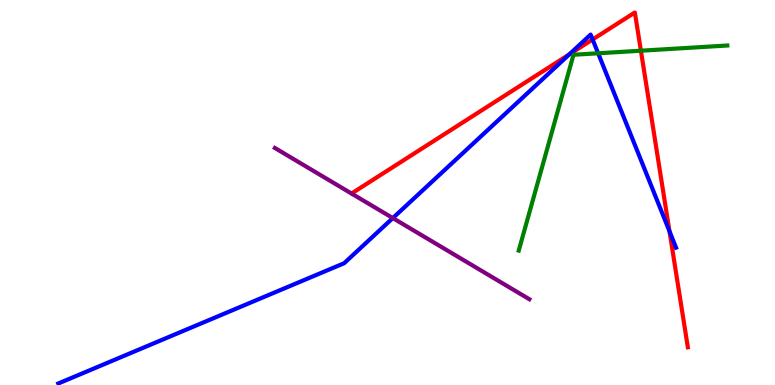[{'lines': ['blue', 'red'], 'intersections': [{'x': 7.35, 'y': 8.59}, {'x': 7.65, 'y': 8.97}, {'x': 8.64, 'y': 3.99}]}, {'lines': ['green', 'red'], 'intersections': [{'x': 8.27, 'y': 8.68}]}, {'lines': ['purple', 'red'], 'intersections': []}, {'lines': ['blue', 'green'], 'intersections': [{'x': 7.72, 'y': 8.62}]}, {'lines': ['blue', 'purple'], 'intersections': [{'x': 5.07, 'y': 4.34}]}, {'lines': ['green', 'purple'], 'intersections': []}]